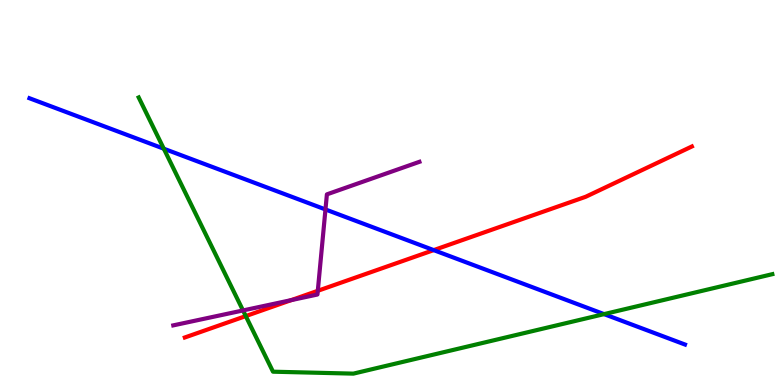[{'lines': ['blue', 'red'], 'intersections': [{'x': 5.6, 'y': 3.5}]}, {'lines': ['green', 'red'], 'intersections': [{'x': 3.17, 'y': 1.79}]}, {'lines': ['purple', 'red'], 'intersections': [{'x': 3.76, 'y': 2.2}, {'x': 4.1, 'y': 2.45}]}, {'lines': ['blue', 'green'], 'intersections': [{'x': 2.11, 'y': 6.14}, {'x': 7.79, 'y': 1.84}]}, {'lines': ['blue', 'purple'], 'intersections': [{'x': 4.2, 'y': 4.56}]}, {'lines': ['green', 'purple'], 'intersections': [{'x': 3.14, 'y': 1.94}]}]